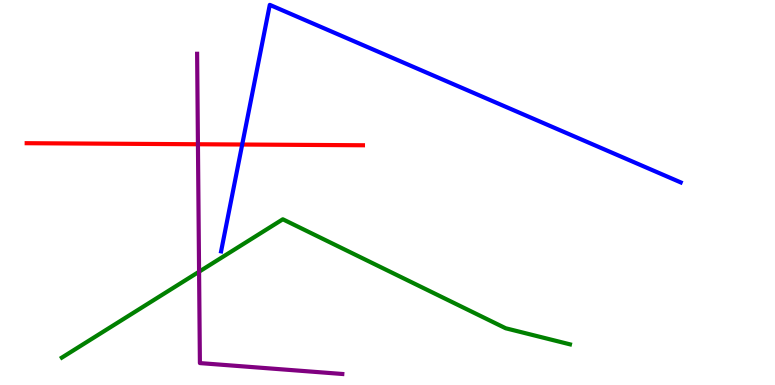[{'lines': ['blue', 'red'], 'intersections': [{'x': 3.13, 'y': 6.25}]}, {'lines': ['green', 'red'], 'intersections': []}, {'lines': ['purple', 'red'], 'intersections': [{'x': 2.55, 'y': 6.25}]}, {'lines': ['blue', 'green'], 'intersections': []}, {'lines': ['blue', 'purple'], 'intersections': []}, {'lines': ['green', 'purple'], 'intersections': [{'x': 2.57, 'y': 2.94}]}]